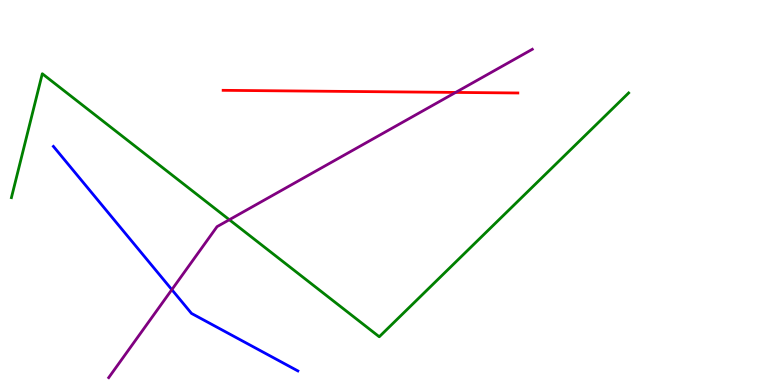[{'lines': ['blue', 'red'], 'intersections': []}, {'lines': ['green', 'red'], 'intersections': []}, {'lines': ['purple', 'red'], 'intersections': [{'x': 5.88, 'y': 7.6}]}, {'lines': ['blue', 'green'], 'intersections': []}, {'lines': ['blue', 'purple'], 'intersections': [{'x': 2.22, 'y': 2.48}]}, {'lines': ['green', 'purple'], 'intersections': [{'x': 2.96, 'y': 4.29}]}]